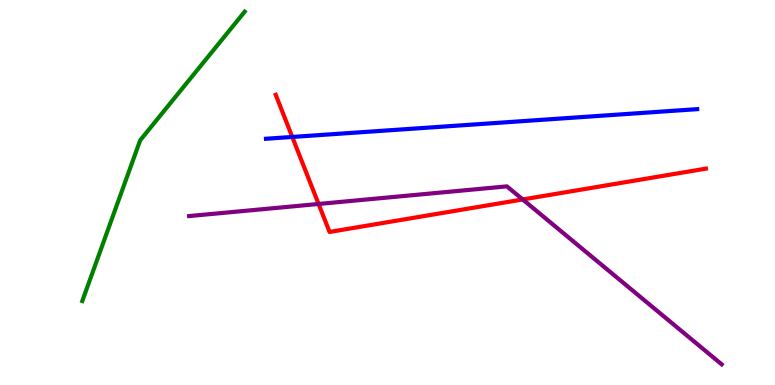[{'lines': ['blue', 'red'], 'intersections': [{'x': 3.77, 'y': 6.44}]}, {'lines': ['green', 'red'], 'intersections': []}, {'lines': ['purple', 'red'], 'intersections': [{'x': 4.11, 'y': 4.7}, {'x': 6.74, 'y': 4.82}]}, {'lines': ['blue', 'green'], 'intersections': []}, {'lines': ['blue', 'purple'], 'intersections': []}, {'lines': ['green', 'purple'], 'intersections': []}]